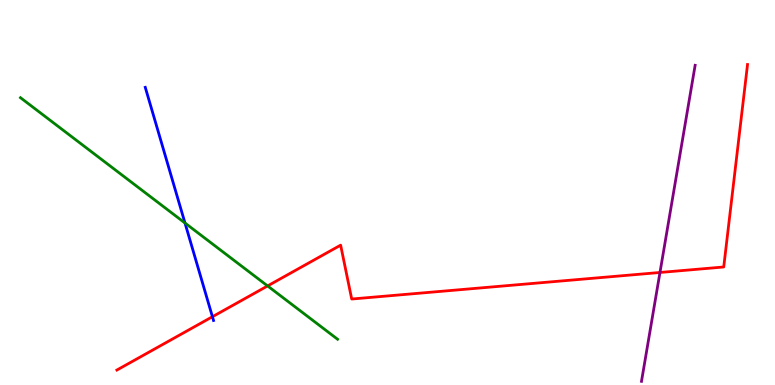[{'lines': ['blue', 'red'], 'intersections': [{'x': 2.74, 'y': 1.77}]}, {'lines': ['green', 'red'], 'intersections': [{'x': 3.45, 'y': 2.57}]}, {'lines': ['purple', 'red'], 'intersections': [{'x': 8.52, 'y': 2.92}]}, {'lines': ['blue', 'green'], 'intersections': [{'x': 2.39, 'y': 4.21}]}, {'lines': ['blue', 'purple'], 'intersections': []}, {'lines': ['green', 'purple'], 'intersections': []}]